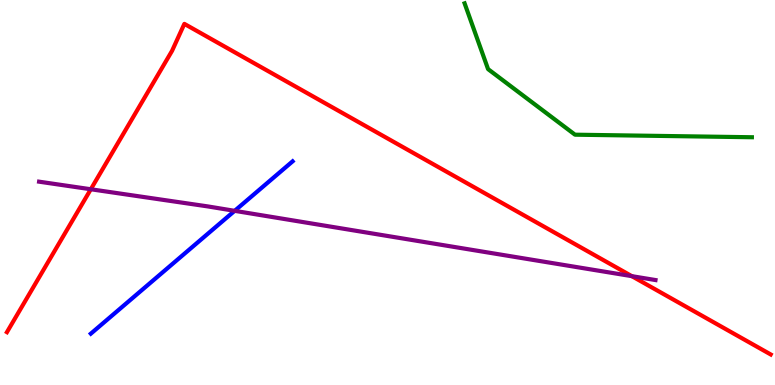[{'lines': ['blue', 'red'], 'intersections': []}, {'lines': ['green', 'red'], 'intersections': []}, {'lines': ['purple', 'red'], 'intersections': [{'x': 1.17, 'y': 5.08}, {'x': 8.15, 'y': 2.83}]}, {'lines': ['blue', 'green'], 'intersections': []}, {'lines': ['blue', 'purple'], 'intersections': [{'x': 3.03, 'y': 4.52}]}, {'lines': ['green', 'purple'], 'intersections': []}]